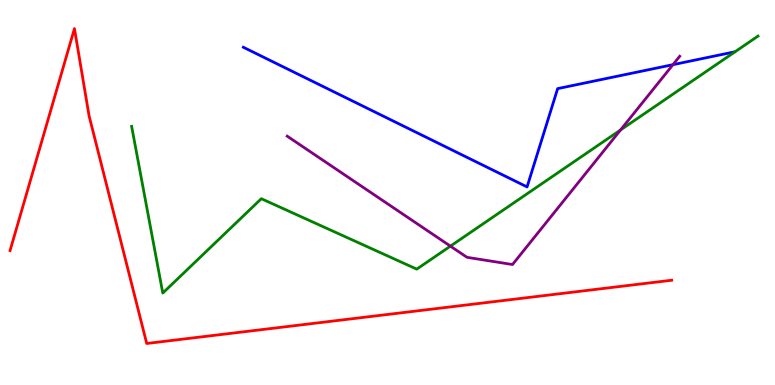[{'lines': ['blue', 'red'], 'intersections': []}, {'lines': ['green', 'red'], 'intersections': []}, {'lines': ['purple', 'red'], 'intersections': []}, {'lines': ['blue', 'green'], 'intersections': []}, {'lines': ['blue', 'purple'], 'intersections': [{'x': 8.68, 'y': 8.32}]}, {'lines': ['green', 'purple'], 'intersections': [{'x': 5.81, 'y': 3.61}, {'x': 8.01, 'y': 6.62}]}]